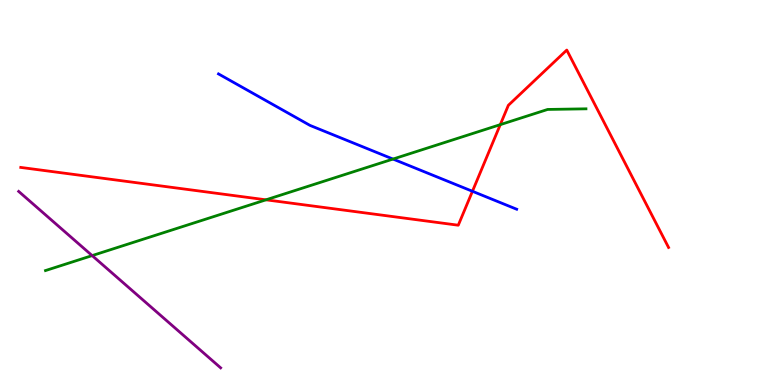[{'lines': ['blue', 'red'], 'intersections': [{'x': 6.1, 'y': 5.03}]}, {'lines': ['green', 'red'], 'intersections': [{'x': 3.43, 'y': 4.81}, {'x': 6.46, 'y': 6.76}]}, {'lines': ['purple', 'red'], 'intersections': []}, {'lines': ['blue', 'green'], 'intersections': [{'x': 5.07, 'y': 5.87}]}, {'lines': ['blue', 'purple'], 'intersections': []}, {'lines': ['green', 'purple'], 'intersections': [{'x': 1.19, 'y': 3.36}]}]